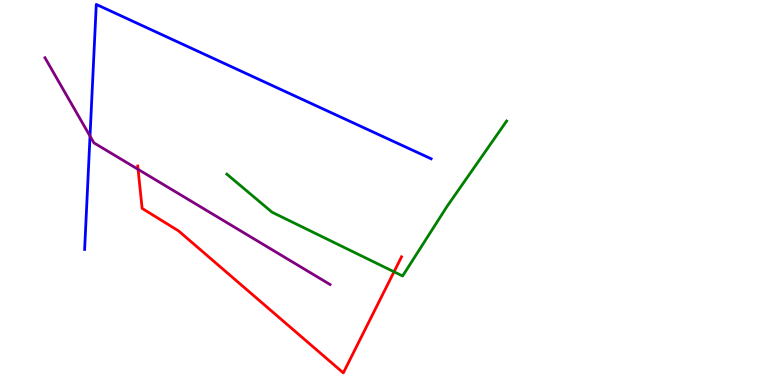[{'lines': ['blue', 'red'], 'intersections': []}, {'lines': ['green', 'red'], 'intersections': [{'x': 5.08, 'y': 2.94}]}, {'lines': ['purple', 'red'], 'intersections': [{'x': 1.78, 'y': 5.6}]}, {'lines': ['blue', 'green'], 'intersections': []}, {'lines': ['blue', 'purple'], 'intersections': [{'x': 1.16, 'y': 6.47}]}, {'lines': ['green', 'purple'], 'intersections': []}]